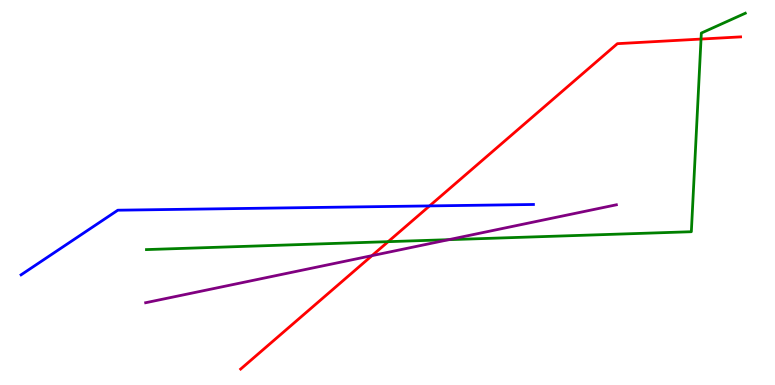[{'lines': ['blue', 'red'], 'intersections': [{'x': 5.54, 'y': 4.65}]}, {'lines': ['green', 'red'], 'intersections': [{'x': 5.01, 'y': 3.72}, {'x': 9.05, 'y': 8.99}]}, {'lines': ['purple', 'red'], 'intersections': [{'x': 4.8, 'y': 3.36}]}, {'lines': ['blue', 'green'], 'intersections': []}, {'lines': ['blue', 'purple'], 'intersections': []}, {'lines': ['green', 'purple'], 'intersections': [{'x': 5.79, 'y': 3.77}]}]